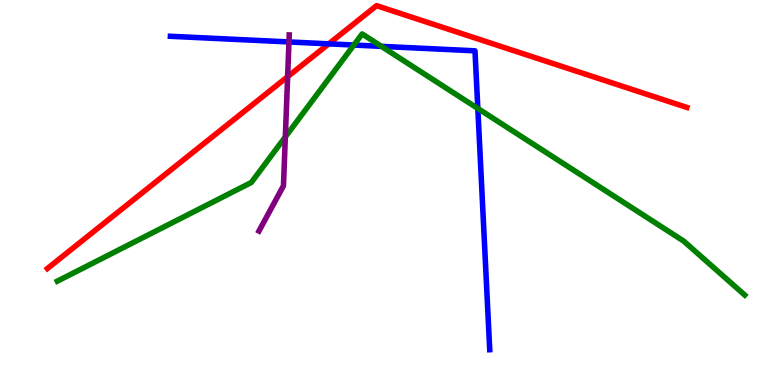[{'lines': ['blue', 'red'], 'intersections': [{'x': 4.24, 'y': 8.86}]}, {'lines': ['green', 'red'], 'intersections': []}, {'lines': ['purple', 'red'], 'intersections': [{'x': 3.71, 'y': 8.01}]}, {'lines': ['blue', 'green'], 'intersections': [{'x': 4.57, 'y': 8.83}, {'x': 4.92, 'y': 8.8}, {'x': 6.17, 'y': 7.18}]}, {'lines': ['blue', 'purple'], 'intersections': [{'x': 3.73, 'y': 8.91}]}, {'lines': ['green', 'purple'], 'intersections': [{'x': 3.68, 'y': 6.44}]}]